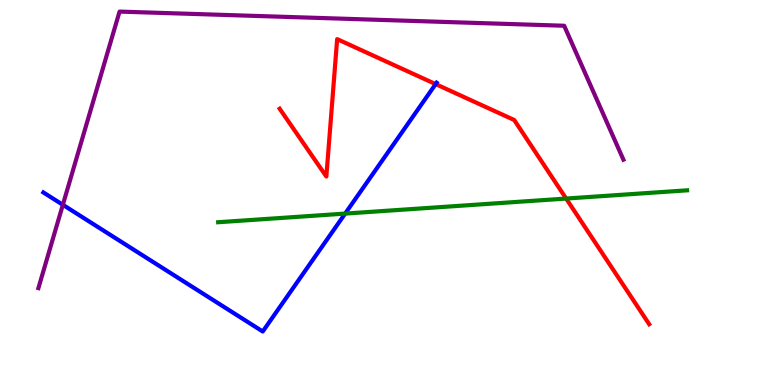[{'lines': ['blue', 'red'], 'intersections': [{'x': 5.62, 'y': 7.82}]}, {'lines': ['green', 'red'], 'intersections': [{'x': 7.3, 'y': 4.84}]}, {'lines': ['purple', 'red'], 'intersections': []}, {'lines': ['blue', 'green'], 'intersections': [{'x': 4.45, 'y': 4.45}]}, {'lines': ['blue', 'purple'], 'intersections': [{'x': 0.811, 'y': 4.68}]}, {'lines': ['green', 'purple'], 'intersections': []}]